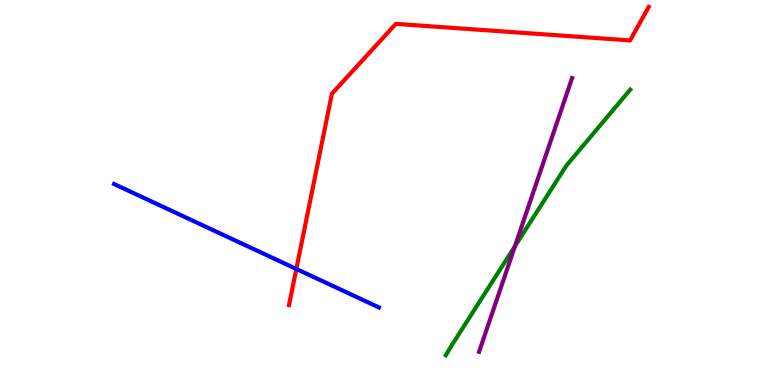[{'lines': ['blue', 'red'], 'intersections': [{'x': 3.82, 'y': 3.01}]}, {'lines': ['green', 'red'], 'intersections': []}, {'lines': ['purple', 'red'], 'intersections': []}, {'lines': ['blue', 'green'], 'intersections': []}, {'lines': ['blue', 'purple'], 'intersections': []}, {'lines': ['green', 'purple'], 'intersections': [{'x': 6.64, 'y': 3.6}]}]